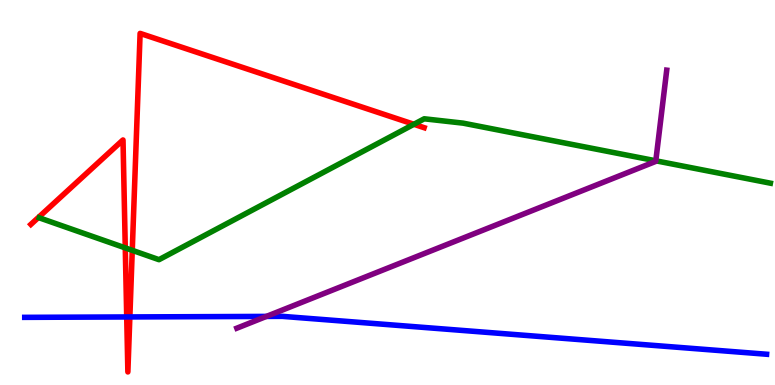[{'lines': ['blue', 'red'], 'intersections': [{'x': 1.64, 'y': 1.77}, {'x': 1.68, 'y': 1.77}]}, {'lines': ['green', 'red'], 'intersections': [{'x': 1.62, 'y': 3.56}, {'x': 1.71, 'y': 3.5}, {'x': 5.34, 'y': 6.77}]}, {'lines': ['purple', 'red'], 'intersections': []}, {'lines': ['blue', 'green'], 'intersections': []}, {'lines': ['blue', 'purple'], 'intersections': [{'x': 3.44, 'y': 1.78}]}, {'lines': ['green', 'purple'], 'intersections': [{'x': 8.46, 'y': 5.82}]}]